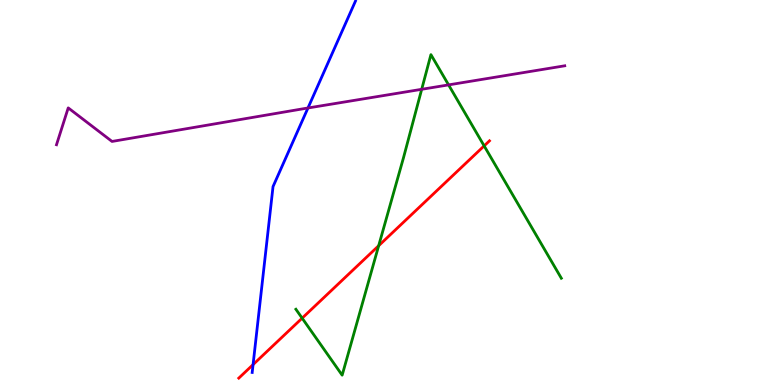[{'lines': ['blue', 'red'], 'intersections': [{'x': 3.27, 'y': 0.53}]}, {'lines': ['green', 'red'], 'intersections': [{'x': 3.9, 'y': 1.74}, {'x': 4.89, 'y': 3.62}, {'x': 6.25, 'y': 6.21}]}, {'lines': ['purple', 'red'], 'intersections': []}, {'lines': ['blue', 'green'], 'intersections': []}, {'lines': ['blue', 'purple'], 'intersections': [{'x': 3.97, 'y': 7.2}]}, {'lines': ['green', 'purple'], 'intersections': [{'x': 5.44, 'y': 7.68}, {'x': 5.79, 'y': 7.8}]}]